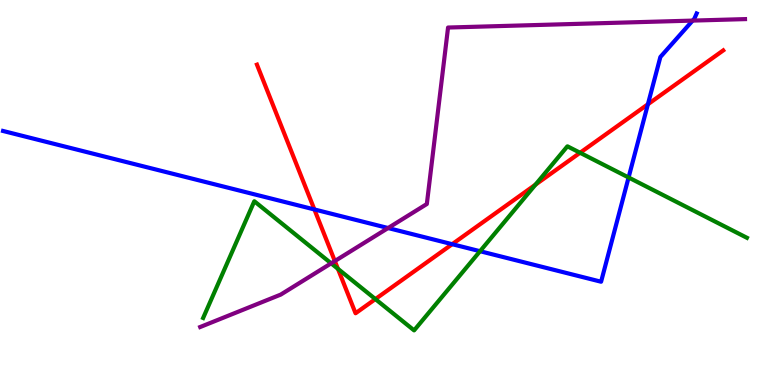[{'lines': ['blue', 'red'], 'intersections': [{'x': 4.06, 'y': 4.56}, {'x': 5.83, 'y': 3.66}, {'x': 8.36, 'y': 7.29}]}, {'lines': ['green', 'red'], 'intersections': [{'x': 4.36, 'y': 3.02}, {'x': 4.84, 'y': 2.23}, {'x': 6.91, 'y': 5.2}, {'x': 7.48, 'y': 6.03}]}, {'lines': ['purple', 'red'], 'intersections': [{'x': 4.32, 'y': 3.22}]}, {'lines': ['blue', 'green'], 'intersections': [{'x': 6.19, 'y': 3.48}, {'x': 8.11, 'y': 5.39}]}, {'lines': ['blue', 'purple'], 'intersections': [{'x': 5.01, 'y': 4.08}, {'x': 8.94, 'y': 9.47}]}, {'lines': ['green', 'purple'], 'intersections': [{'x': 4.27, 'y': 3.16}]}]